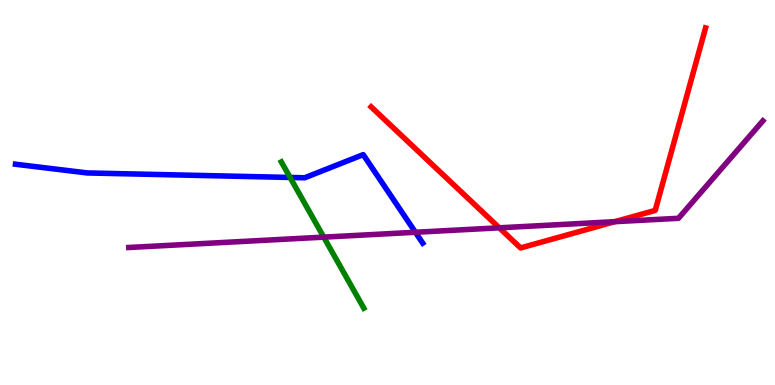[{'lines': ['blue', 'red'], 'intersections': []}, {'lines': ['green', 'red'], 'intersections': []}, {'lines': ['purple', 'red'], 'intersections': [{'x': 6.44, 'y': 4.08}, {'x': 7.93, 'y': 4.24}]}, {'lines': ['blue', 'green'], 'intersections': [{'x': 3.74, 'y': 5.39}]}, {'lines': ['blue', 'purple'], 'intersections': [{'x': 5.36, 'y': 3.97}]}, {'lines': ['green', 'purple'], 'intersections': [{'x': 4.18, 'y': 3.84}]}]